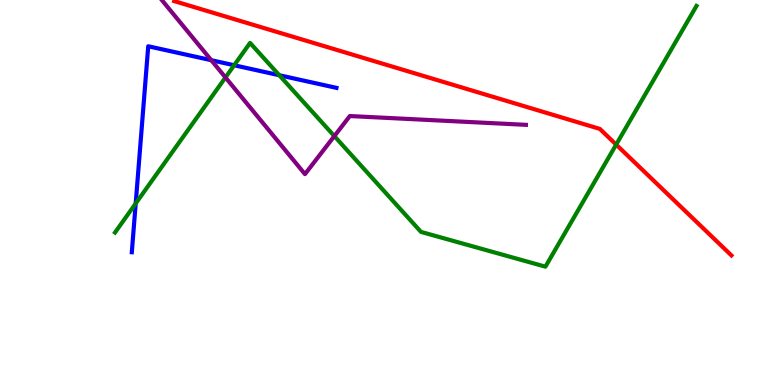[{'lines': ['blue', 'red'], 'intersections': []}, {'lines': ['green', 'red'], 'intersections': [{'x': 7.95, 'y': 6.24}]}, {'lines': ['purple', 'red'], 'intersections': []}, {'lines': ['blue', 'green'], 'intersections': [{'x': 1.75, 'y': 4.71}, {'x': 3.02, 'y': 8.31}, {'x': 3.6, 'y': 8.05}]}, {'lines': ['blue', 'purple'], 'intersections': [{'x': 2.73, 'y': 8.44}]}, {'lines': ['green', 'purple'], 'intersections': [{'x': 2.91, 'y': 7.99}, {'x': 4.31, 'y': 6.46}]}]